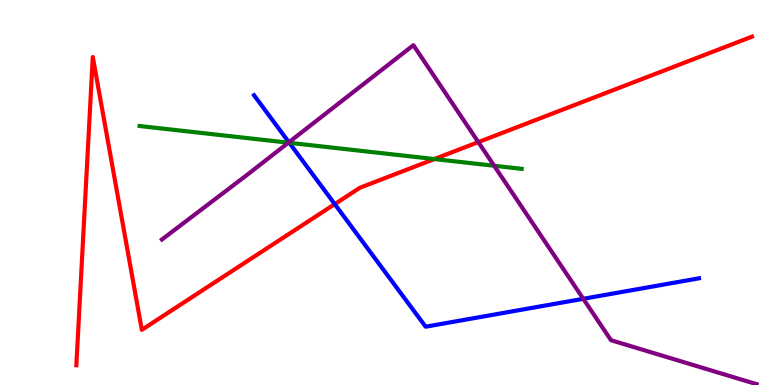[{'lines': ['blue', 'red'], 'intersections': [{'x': 4.32, 'y': 4.7}]}, {'lines': ['green', 'red'], 'intersections': [{'x': 5.6, 'y': 5.87}]}, {'lines': ['purple', 'red'], 'intersections': [{'x': 6.17, 'y': 6.31}]}, {'lines': ['blue', 'green'], 'intersections': [{'x': 3.73, 'y': 6.29}]}, {'lines': ['blue', 'purple'], 'intersections': [{'x': 3.73, 'y': 6.3}, {'x': 7.53, 'y': 2.24}]}, {'lines': ['green', 'purple'], 'intersections': [{'x': 3.72, 'y': 6.29}, {'x': 6.38, 'y': 5.69}]}]